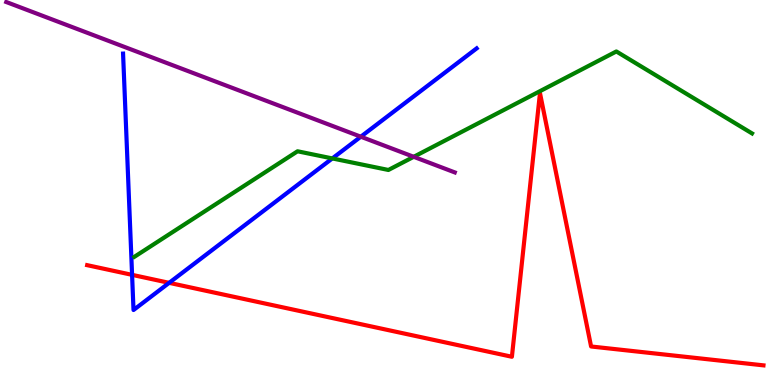[{'lines': ['blue', 'red'], 'intersections': [{'x': 1.7, 'y': 2.86}, {'x': 2.18, 'y': 2.65}]}, {'lines': ['green', 'red'], 'intersections': []}, {'lines': ['purple', 'red'], 'intersections': []}, {'lines': ['blue', 'green'], 'intersections': [{'x': 4.29, 'y': 5.88}]}, {'lines': ['blue', 'purple'], 'intersections': [{'x': 4.66, 'y': 6.45}]}, {'lines': ['green', 'purple'], 'intersections': [{'x': 5.34, 'y': 5.93}]}]